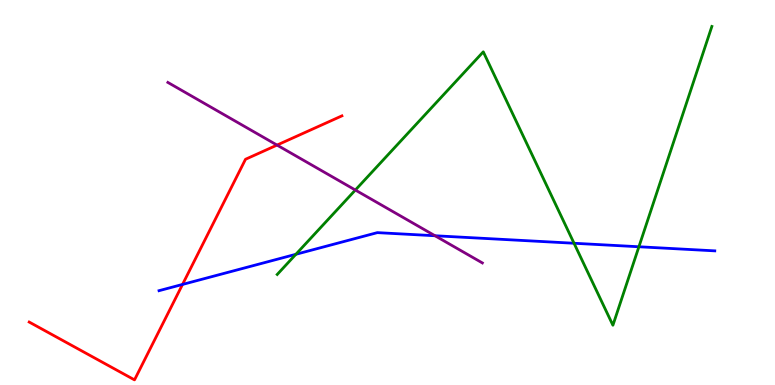[{'lines': ['blue', 'red'], 'intersections': [{'x': 2.36, 'y': 2.61}]}, {'lines': ['green', 'red'], 'intersections': []}, {'lines': ['purple', 'red'], 'intersections': [{'x': 3.57, 'y': 6.23}]}, {'lines': ['blue', 'green'], 'intersections': [{'x': 3.82, 'y': 3.4}, {'x': 7.41, 'y': 3.68}, {'x': 8.24, 'y': 3.59}]}, {'lines': ['blue', 'purple'], 'intersections': [{'x': 5.61, 'y': 3.88}]}, {'lines': ['green', 'purple'], 'intersections': [{'x': 4.59, 'y': 5.06}]}]